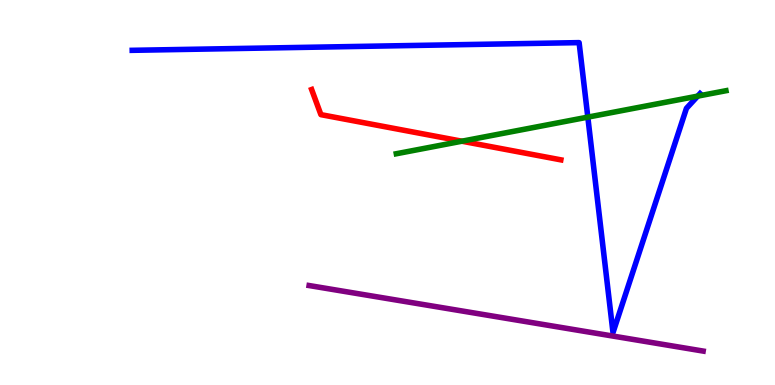[{'lines': ['blue', 'red'], 'intersections': []}, {'lines': ['green', 'red'], 'intersections': [{'x': 5.96, 'y': 6.33}]}, {'lines': ['purple', 'red'], 'intersections': []}, {'lines': ['blue', 'green'], 'intersections': [{'x': 7.58, 'y': 6.96}, {'x': 9.0, 'y': 7.5}]}, {'lines': ['blue', 'purple'], 'intersections': []}, {'lines': ['green', 'purple'], 'intersections': []}]